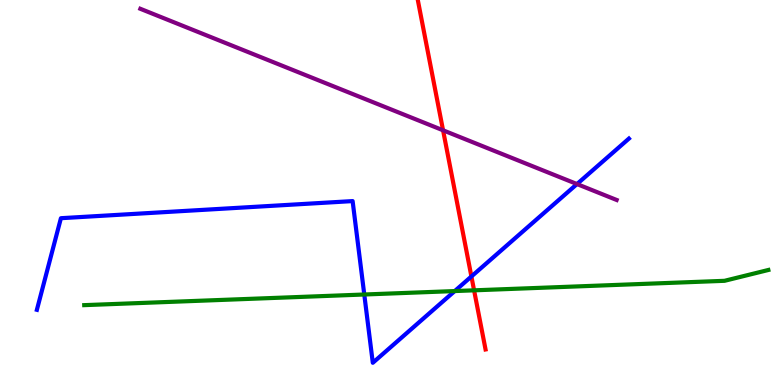[{'lines': ['blue', 'red'], 'intersections': [{'x': 6.08, 'y': 2.82}]}, {'lines': ['green', 'red'], 'intersections': [{'x': 6.12, 'y': 2.46}]}, {'lines': ['purple', 'red'], 'intersections': [{'x': 5.72, 'y': 6.62}]}, {'lines': ['blue', 'green'], 'intersections': [{'x': 4.7, 'y': 2.35}, {'x': 5.87, 'y': 2.44}]}, {'lines': ['blue', 'purple'], 'intersections': [{'x': 7.45, 'y': 5.22}]}, {'lines': ['green', 'purple'], 'intersections': []}]